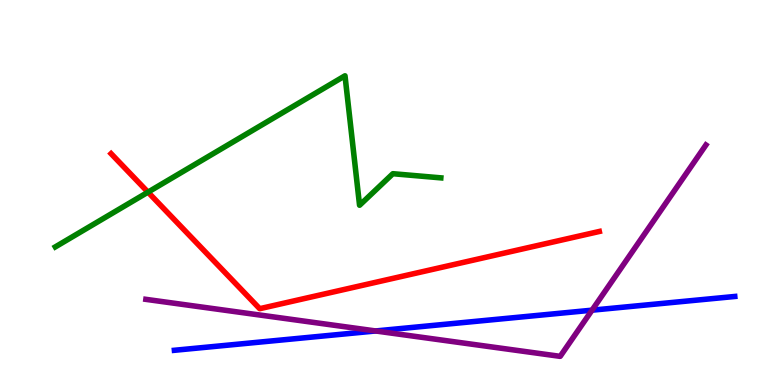[{'lines': ['blue', 'red'], 'intersections': []}, {'lines': ['green', 'red'], 'intersections': [{'x': 1.91, 'y': 5.01}]}, {'lines': ['purple', 'red'], 'intersections': []}, {'lines': ['blue', 'green'], 'intersections': []}, {'lines': ['blue', 'purple'], 'intersections': [{'x': 4.85, 'y': 1.4}, {'x': 7.64, 'y': 1.94}]}, {'lines': ['green', 'purple'], 'intersections': []}]